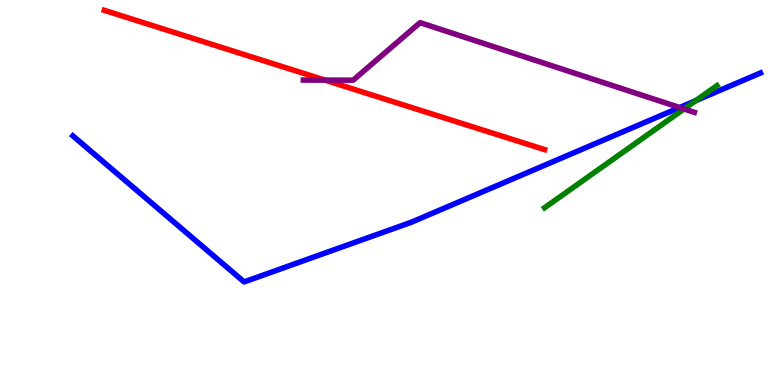[{'lines': ['blue', 'red'], 'intersections': []}, {'lines': ['green', 'red'], 'intersections': []}, {'lines': ['purple', 'red'], 'intersections': [{'x': 4.19, 'y': 7.92}]}, {'lines': ['blue', 'green'], 'intersections': [{'x': 8.98, 'y': 7.39}]}, {'lines': ['blue', 'purple'], 'intersections': [{'x': 8.77, 'y': 7.21}]}, {'lines': ['green', 'purple'], 'intersections': [{'x': 8.83, 'y': 7.17}]}]